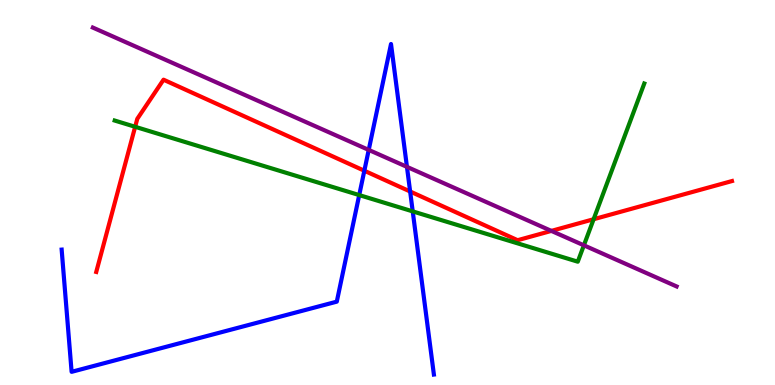[{'lines': ['blue', 'red'], 'intersections': [{'x': 4.7, 'y': 5.57}, {'x': 5.29, 'y': 5.03}]}, {'lines': ['green', 'red'], 'intersections': [{'x': 1.74, 'y': 6.71}, {'x': 7.66, 'y': 4.31}]}, {'lines': ['purple', 'red'], 'intersections': [{'x': 7.11, 'y': 4.0}]}, {'lines': ['blue', 'green'], 'intersections': [{'x': 4.64, 'y': 4.93}, {'x': 5.33, 'y': 4.51}]}, {'lines': ['blue', 'purple'], 'intersections': [{'x': 4.76, 'y': 6.11}, {'x': 5.25, 'y': 5.67}]}, {'lines': ['green', 'purple'], 'intersections': [{'x': 7.53, 'y': 3.63}]}]